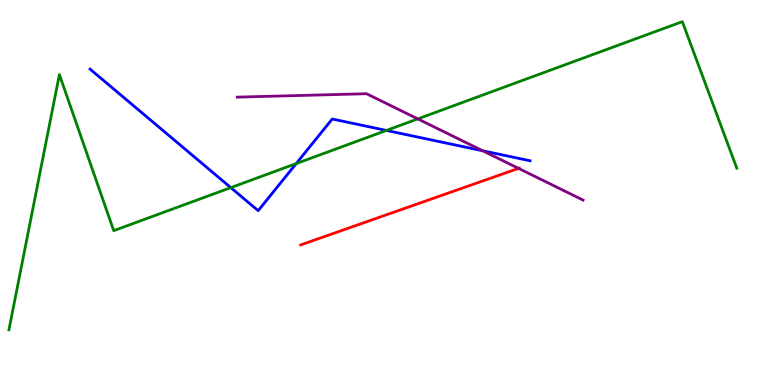[{'lines': ['blue', 'red'], 'intersections': []}, {'lines': ['green', 'red'], 'intersections': []}, {'lines': ['purple', 'red'], 'intersections': [{'x': 6.69, 'y': 5.63}]}, {'lines': ['blue', 'green'], 'intersections': [{'x': 2.98, 'y': 5.13}, {'x': 3.82, 'y': 5.75}, {'x': 4.99, 'y': 6.61}]}, {'lines': ['blue', 'purple'], 'intersections': [{'x': 6.23, 'y': 6.08}]}, {'lines': ['green', 'purple'], 'intersections': [{'x': 5.39, 'y': 6.91}]}]